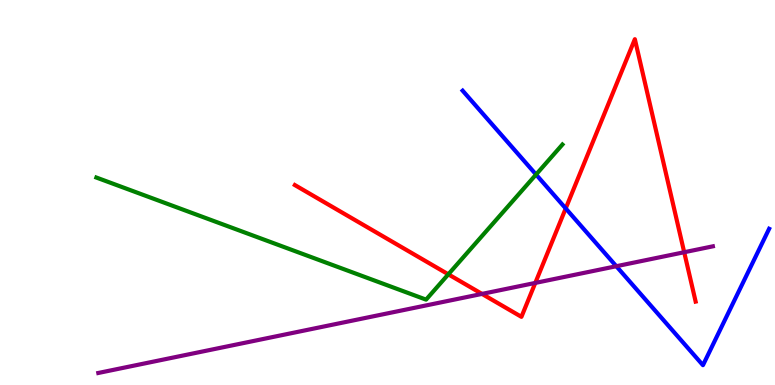[{'lines': ['blue', 'red'], 'intersections': [{'x': 7.3, 'y': 4.59}]}, {'lines': ['green', 'red'], 'intersections': [{'x': 5.78, 'y': 2.87}]}, {'lines': ['purple', 'red'], 'intersections': [{'x': 6.22, 'y': 2.37}, {'x': 6.91, 'y': 2.65}, {'x': 8.83, 'y': 3.45}]}, {'lines': ['blue', 'green'], 'intersections': [{'x': 6.92, 'y': 5.47}]}, {'lines': ['blue', 'purple'], 'intersections': [{'x': 7.95, 'y': 3.09}]}, {'lines': ['green', 'purple'], 'intersections': []}]